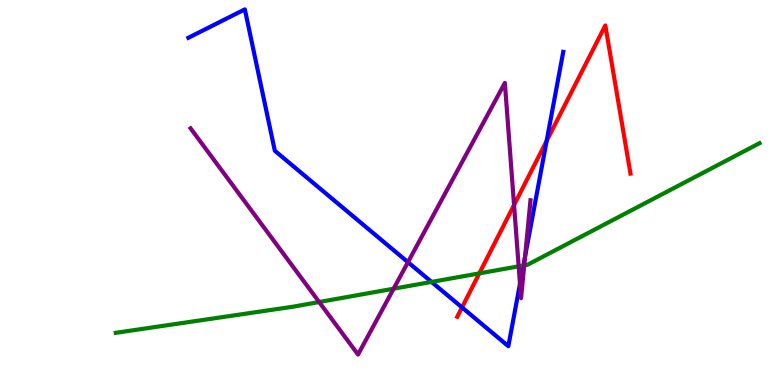[{'lines': ['blue', 'red'], 'intersections': [{'x': 5.96, 'y': 2.02}, {'x': 7.05, 'y': 6.34}]}, {'lines': ['green', 'red'], 'intersections': [{'x': 6.18, 'y': 2.9}]}, {'lines': ['purple', 'red'], 'intersections': [{'x': 6.63, 'y': 4.67}]}, {'lines': ['blue', 'green'], 'intersections': [{'x': 5.57, 'y': 2.68}, {'x': 6.75, 'y': 3.1}]}, {'lines': ['blue', 'purple'], 'intersections': [{'x': 5.26, 'y': 3.19}, {'x': 6.71, 'y': 2.63}, {'x': 6.78, 'y': 3.34}]}, {'lines': ['green', 'purple'], 'intersections': [{'x': 4.12, 'y': 2.16}, {'x': 5.08, 'y': 2.5}, {'x': 6.69, 'y': 3.08}, {'x': 6.76, 'y': 3.11}]}]